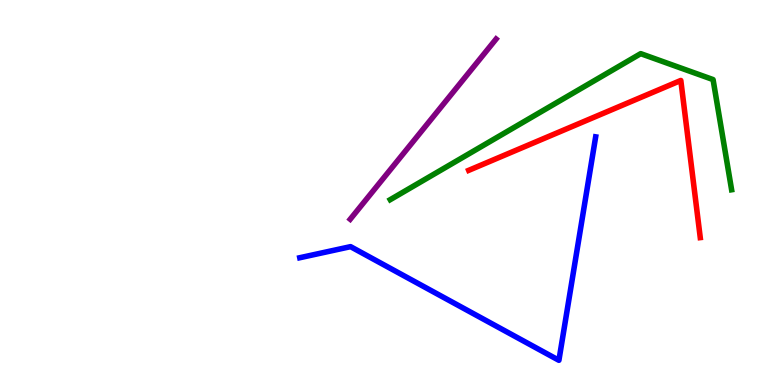[{'lines': ['blue', 'red'], 'intersections': []}, {'lines': ['green', 'red'], 'intersections': []}, {'lines': ['purple', 'red'], 'intersections': []}, {'lines': ['blue', 'green'], 'intersections': []}, {'lines': ['blue', 'purple'], 'intersections': []}, {'lines': ['green', 'purple'], 'intersections': []}]